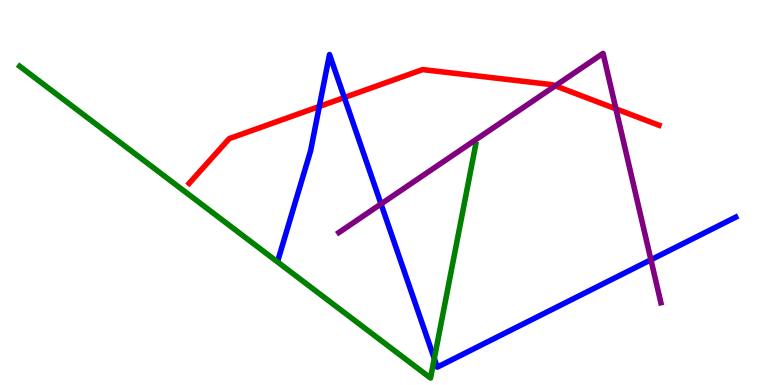[{'lines': ['blue', 'red'], 'intersections': [{'x': 4.12, 'y': 7.23}, {'x': 4.44, 'y': 7.47}]}, {'lines': ['green', 'red'], 'intersections': []}, {'lines': ['purple', 'red'], 'intersections': [{'x': 7.16, 'y': 7.77}, {'x': 7.95, 'y': 7.17}]}, {'lines': ['blue', 'green'], 'intersections': [{'x': 5.6, 'y': 0.688}]}, {'lines': ['blue', 'purple'], 'intersections': [{'x': 4.92, 'y': 4.7}, {'x': 8.4, 'y': 3.25}]}, {'lines': ['green', 'purple'], 'intersections': []}]